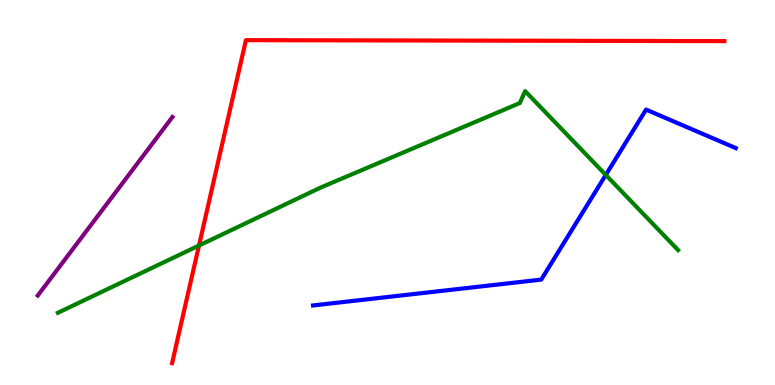[{'lines': ['blue', 'red'], 'intersections': []}, {'lines': ['green', 'red'], 'intersections': [{'x': 2.57, 'y': 3.62}]}, {'lines': ['purple', 'red'], 'intersections': []}, {'lines': ['blue', 'green'], 'intersections': [{'x': 7.82, 'y': 5.46}]}, {'lines': ['blue', 'purple'], 'intersections': []}, {'lines': ['green', 'purple'], 'intersections': []}]